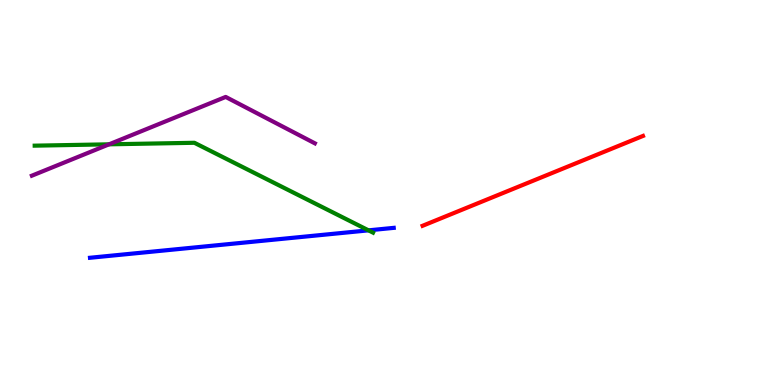[{'lines': ['blue', 'red'], 'intersections': []}, {'lines': ['green', 'red'], 'intersections': []}, {'lines': ['purple', 'red'], 'intersections': []}, {'lines': ['blue', 'green'], 'intersections': [{'x': 4.76, 'y': 4.02}]}, {'lines': ['blue', 'purple'], 'intersections': []}, {'lines': ['green', 'purple'], 'intersections': [{'x': 1.41, 'y': 6.25}]}]